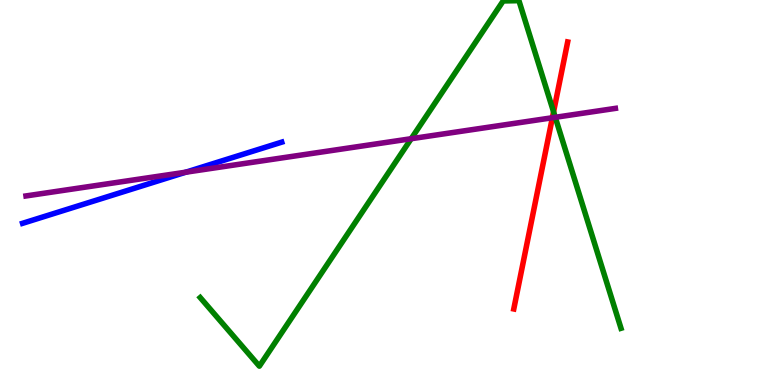[{'lines': ['blue', 'red'], 'intersections': []}, {'lines': ['green', 'red'], 'intersections': [{'x': 7.14, 'y': 7.09}]}, {'lines': ['purple', 'red'], 'intersections': [{'x': 7.13, 'y': 6.94}]}, {'lines': ['blue', 'green'], 'intersections': []}, {'lines': ['blue', 'purple'], 'intersections': [{'x': 2.4, 'y': 5.53}]}, {'lines': ['green', 'purple'], 'intersections': [{'x': 5.31, 'y': 6.4}, {'x': 7.16, 'y': 6.95}]}]